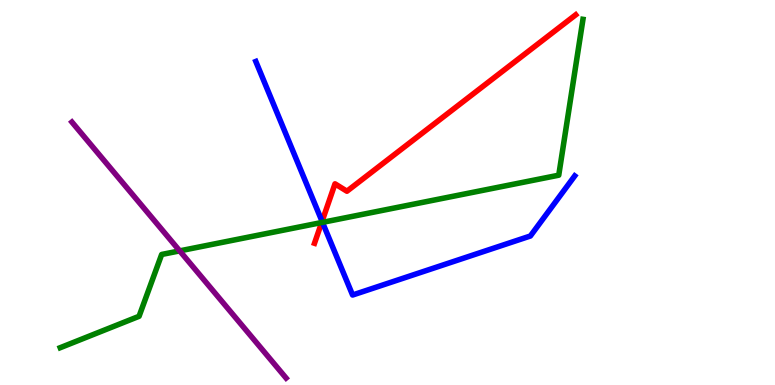[{'lines': ['blue', 'red'], 'intersections': [{'x': 4.16, 'y': 4.25}]}, {'lines': ['green', 'red'], 'intersections': [{'x': 4.15, 'y': 4.22}]}, {'lines': ['purple', 'red'], 'intersections': []}, {'lines': ['blue', 'green'], 'intersections': [{'x': 4.16, 'y': 4.22}]}, {'lines': ['blue', 'purple'], 'intersections': []}, {'lines': ['green', 'purple'], 'intersections': [{'x': 2.32, 'y': 3.48}]}]